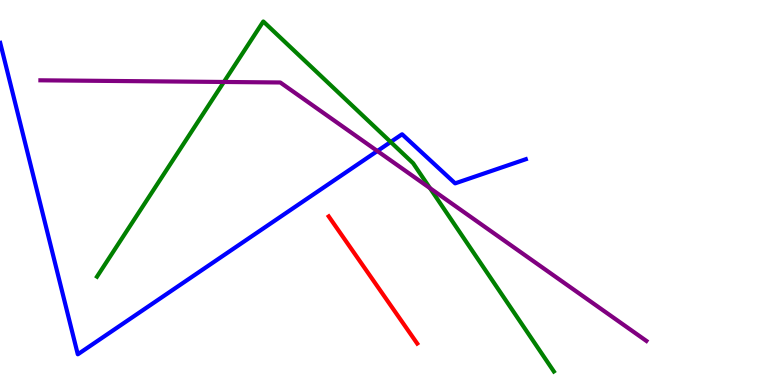[{'lines': ['blue', 'red'], 'intersections': []}, {'lines': ['green', 'red'], 'intersections': []}, {'lines': ['purple', 'red'], 'intersections': []}, {'lines': ['blue', 'green'], 'intersections': [{'x': 5.04, 'y': 6.31}]}, {'lines': ['blue', 'purple'], 'intersections': [{'x': 4.87, 'y': 6.08}]}, {'lines': ['green', 'purple'], 'intersections': [{'x': 2.89, 'y': 7.87}, {'x': 5.55, 'y': 5.11}]}]